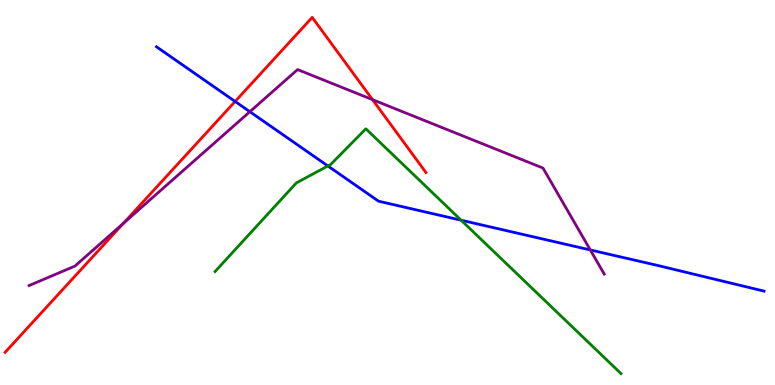[{'lines': ['blue', 'red'], 'intersections': [{'x': 3.03, 'y': 7.36}]}, {'lines': ['green', 'red'], 'intersections': []}, {'lines': ['purple', 'red'], 'intersections': [{'x': 1.59, 'y': 4.2}, {'x': 4.81, 'y': 7.41}]}, {'lines': ['blue', 'green'], 'intersections': [{'x': 4.23, 'y': 5.69}, {'x': 5.95, 'y': 4.28}]}, {'lines': ['blue', 'purple'], 'intersections': [{'x': 3.22, 'y': 7.1}, {'x': 7.62, 'y': 3.51}]}, {'lines': ['green', 'purple'], 'intersections': []}]